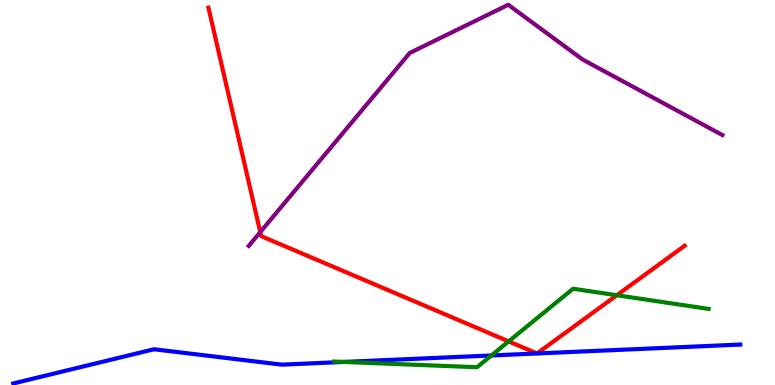[{'lines': ['blue', 'red'], 'intersections': []}, {'lines': ['green', 'red'], 'intersections': [{'x': 6.56, 'y': 1.13}, {'x': 7.96, 'y': 2.33}]}, {'lines': ['purple', 'red'], 'intersections': [{'x': 3.36, 'y': 3.97}]}, {'lines': ['blue', 'green'], 'intersections': [{'x': 4.44, 'y': 0.599}, {'x': 6.34, 'y': 0.767}]}, {'lines': ['blue', 'purple'], 'intersections': []}, {'lines': ['green', 'purple'], 'intersections': []}]